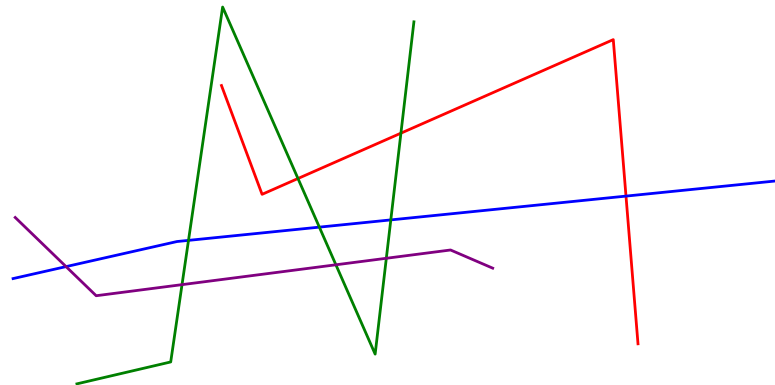[{'lines': ['blue', 'red'], 'intersections': [{'x': 8.08, 'y': 4.91}]}, {'lines': ['green', 'red'], 'intersections': [{'x': 3.84, 'y': 5.36}, {'x': 5.17, 'y': 6.54}]}, {'lines': ['purple', 'red'], 'intersections': []}, {'lines': ['blue', 'green'], 'intersections': [{'x': 2.43, 'y': 3.76}, {'x': 4.12, 'y': 4.1}, {'x': 5.04, 'y': 4.29}]}, {'lines': ['blue', 'purple'], 'intersections': [{'x': 0.852, 'y': 3.08}]}, {'lines': ['green', 'purple'], 'intersections': [{'x': 2.35, 'y': 2.61}, {'x': 4.33, 'y': 3.12}, {'x': 4.98, 'y': 3.29}]}]